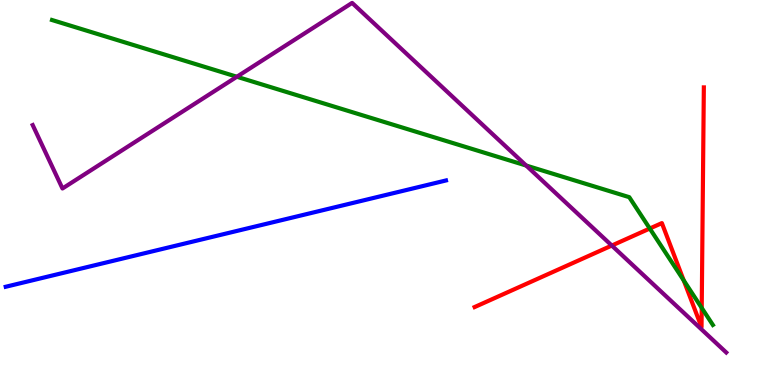[{'lines': ['blue', 'red'], 'intersections': []}, {'lines': ['green', 'red'], 'intersections': [{'x': 8.38, 'y': 4.06}, {'x': 8.82, 'y': 2.72}, {'x': 9.05, 'y': 2.0}]}, {'lines': ['purple', 'red'], 'intersections': [{'x': 7.89, 'y': 3.62}]}, {'lines': ['blue', 'green'], 'intersections': []}, {'lines': ['blue', 'purple'], 'intersections': []}, {'lines': ['green', 'purple'], 'intersections': [{'x': 3.06, 'y': 8.01}, {'x': 6.79, 'y': 5.7}]}]